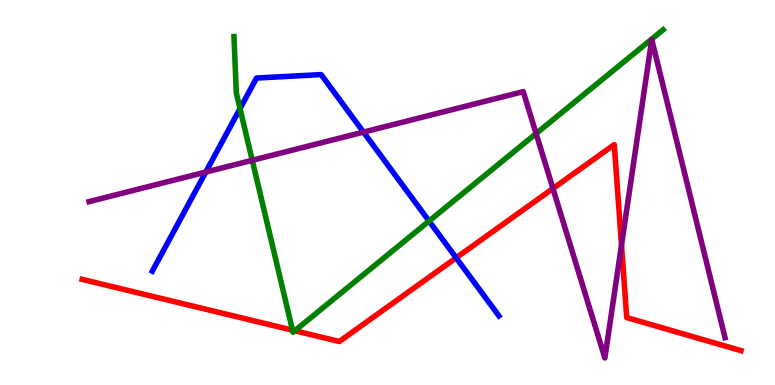[{'lines': ['blue', 'red'], 'intersections': [{'x': 5.89, 'y': 3.3}]}, {'lines': ['green', 'red'], 'intersections': [{'x': 3.77, 'y': 1.42}, {'x': 3.8, 'y': 1.41}]}, {'lines': ['purple', 'red'], 'intersections': [{'x': 7.13, 'y': 5.1}, {'x': 8.02, 'y': 3.64}]}, {'lines': ['blue', 'green'], 'intersections': [{'x': 3.1, 'y': 7.18}, {'x': 5.54, 'y': 4.26}]}, {'lines': ['blue', 'purple'], 'intersections': [{'x': 2.66, 'y': 5.53}, {'x': 4.69, 'y': 6.57}]}, {'lines': ['green', 'purple'], 'intersections': [{'x': 3.25, 'y': 5.84}, {'x': 6.92, 'y': 6.53}]}]